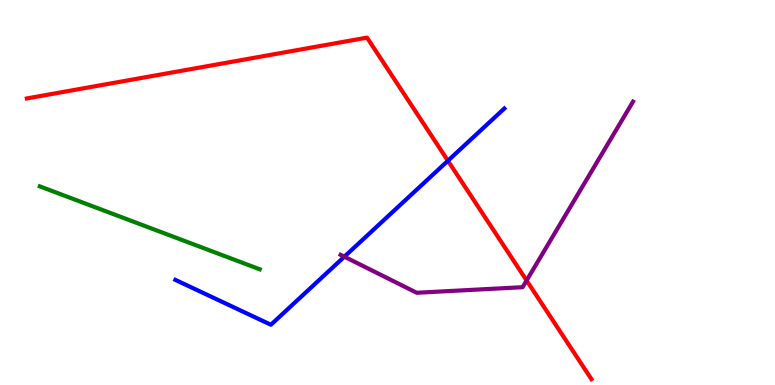[{'lines': ['blue', 'red'], 'intersections': [{'x': 5.78, 'y': 5.82}]}, {'lines': ['green', 'red'], 'intersections': []}, {'lines': ['purple', 'red'], 'intersections': [{'x': 6.79, 'y': 2.71}]}, {'lines': ['blue', 'green'], 'intersections': []}, {'lines': ['blue', 'purple'], 'intersections': [{'x': 4.44, 'y': 3.33}]}, {'lines': ['green', 'purple'], 'intersections': []}]